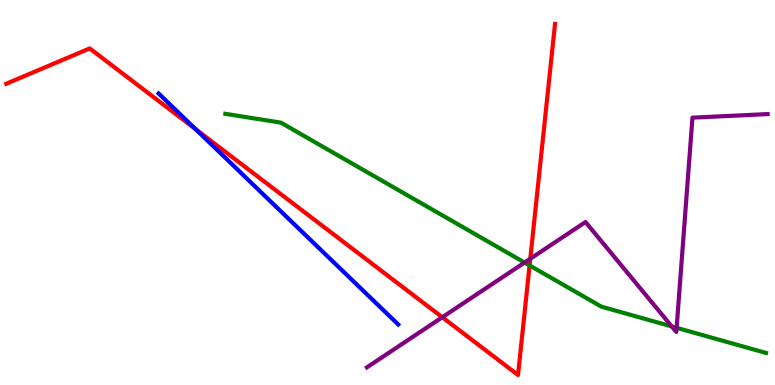[{'lines': ['blue', 'red'], 'intersections': [{'x': 2.52, 'y': 6.64}]}, {'lines': ['green', 'red'], 'intersections': [{'x': 6.83, 'y': 3.11}]}, {'lines': ['purple', 'red'], 'intersections': [{'x': 5.71, 'y': 1.76}, {'x': 6.84, 'y': 3.28}]}, {'lines': ['blue', 'green'], 'intersections': []}, {'lines': ['blue', 'purple'], 'intersections': []}, {'lines': ['green', 'purple'], 'intersections': [{'x': 6.77, 'y': 3.18}, {'x': 8.67, 'y': 1.52}, {'x': 8.73, 'y': 1.49}]}]